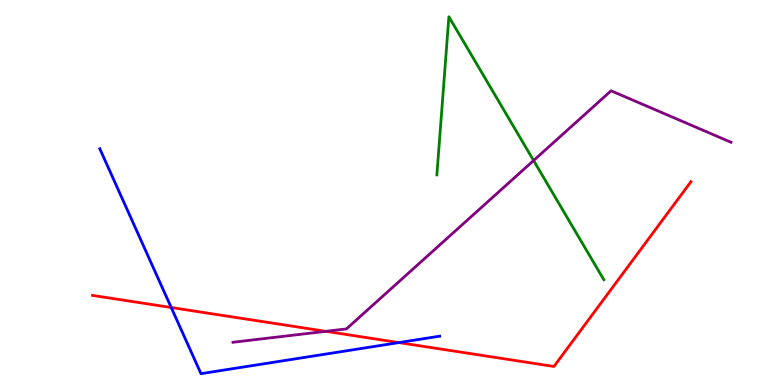[{'lines': ['blue', 'red'], 'intersections': [{'x': 2.21, 'y': 2.01}, {'x': 5.15, 'y': 1.1}]}, {'lines': ['green', 'red'], 'intersections': []}, {'lines': ['purple', 'red'], 'intersections': [{'x': 4.2, 'y': 1.39}]}, {'lines': ['blue', 'green'], 'intersections': []}, {'lines': ['blue', 'purple'], 'intersections': []}, {'lines': ['green', 'purple'], 'intersections': [{'x': 6.89, 'y': 5.83}]}]